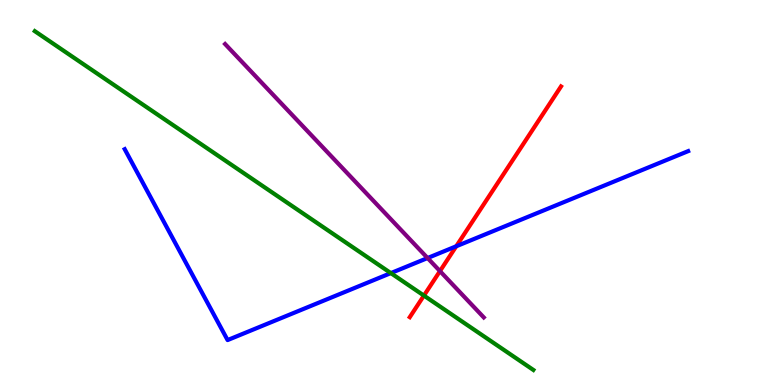[{'lines': ['blue', 'red'], 'intersections': [{'x': 5.89, 'y': 3.6}]}, {'lines': ['green', 'red'], 'intersections': [{'x': 5.47, 'y': 2.32}]}, {'lines': ['purple', 'red'], 'intersections': [{'x': 5.68, 'y': 2.96}]}, {'lines': ['blue', 'green'], 'intersections': [{'x': 5.04, 'y': 2.91}]}, {'lines': ['blue', 'purple'], 'intersections': [{'x': 5.52, 'y': 3.3}]}, {'lines': ['green', 'purple'], 'intersections': []}]